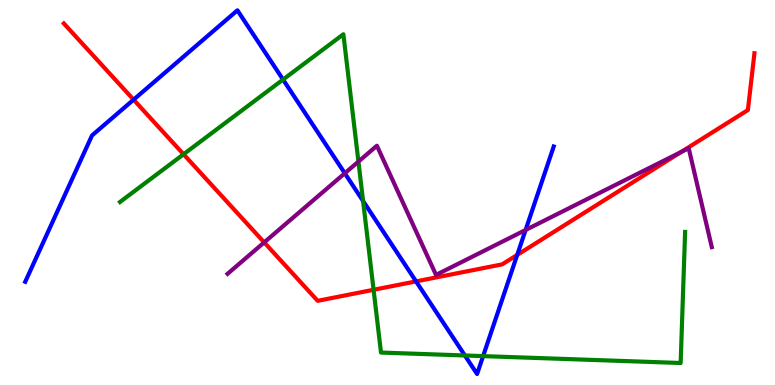[{'lines': ['blue', 'red'], 'intersections': [{'x': 1.72, 'y': 7.41}, {'x': 5.37, 'y': 2.69}, {'x': 6.67, 'y': 3.38}]}, {'lines': ['green', 'red'], 'intersections': [{'x': 2.37, 'y': 5.99}, {'x': 4.82, 'y': 2.47}]}, {'lines': ['purple', 'red'], 'intersections': [{'x': 3.41, 'y': 3.7}, {'x': 8.79, 'y': 6.05}]}, {'lines': ['blue', 'green'], 'intersections': [{'x': 3.65, 'y': 7.93}, {'x': 4.69, 'y': 4.78}, {'x': 6.0, 'y': 0.767}, {'x': 6.23, 'y': 0.75}]}, {'lines': ['blue', 'purple'], 'intersections': [{'x': 4.45, 'y': 5.5}, {'x': 6.78, 'y': 4.03}]}, {'lines': ['green', 'purple'], 'intersections': [{'x': 4.62, 'y': 5.8}]}]